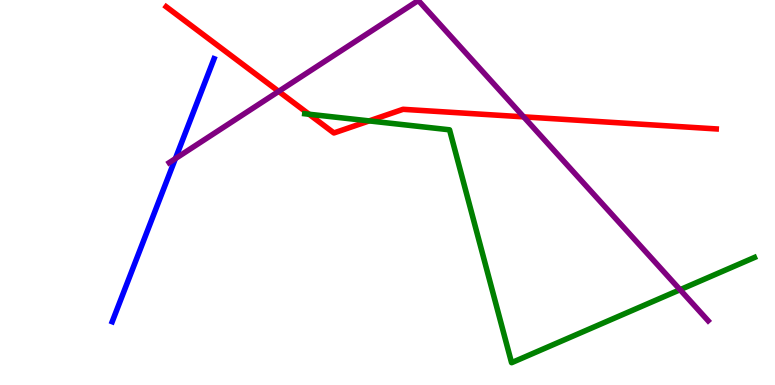[{'lines': ['blue', 'red'], 'intersections': []}, {'lines': ['green', 'red'], 'intersections': [{'x': 3.99, 'y': 7.03}, {'x': 4.76, 'y': 6.86}]}, {'lines': ['purple', 'red'], 'intersections': [{'x': 3.6, 'y': 7.63}, {'x': 6.76, 'y': 6.96}]}, {'lines': ['blue', 'green'], 'intersections': []}, {'lines': ['blue', 'purple'], 'intersections': [{'x': 2.26, 'y': 5.88}]}, {'lines': ['green', 'purple'], 'intersections': [{'x': 8.77, 'y': 2.48}]}]